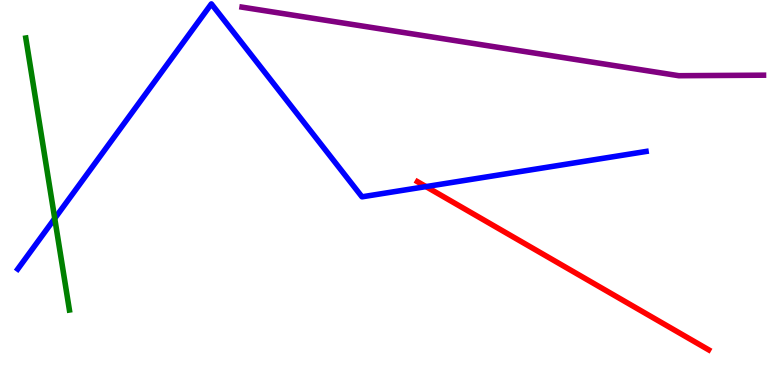[{'lines': ['blue', 'red'], 'intersections': [{'x': 5.5, 'y': 5.15}]}, {'lines': ['green', 'red'], 'intersections': []}, {'lines': ['purple', 'red'], 'intersections': []}, {'lines': ['blue', 'green'], 'intersections': [{'x': 0.706, 'y': 4.33}]}, {'lines': ['blue', 'purple'], 'intersections': []}, {'lines': ['green', 'purple'], 'intersections': []}]